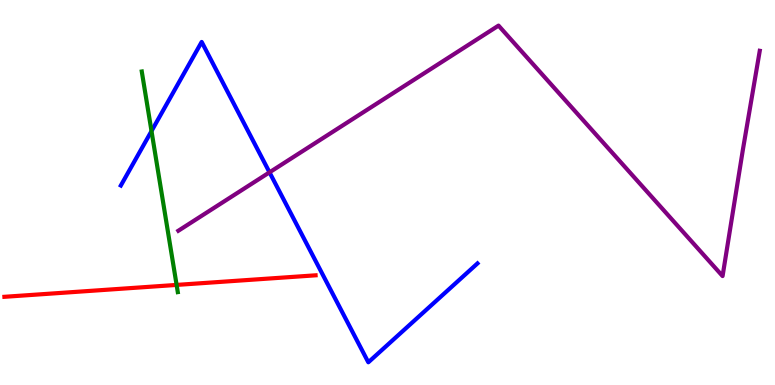[{'lines': ['blue', 'red'], 'intersections': []}, {'lines': ['green', 'red'], 'intersections': [{'x': 2.28, 'y': 2.6}]}, {'lines': ['purple', 'red'], 'intersections': []}, {'lines': ['blue', 'green'], 'intersections': [{'x': 1.95, 'y': 6.6}]}, {'lines': ['blue', 'purple'], 'intersections': [{'x': 3.48, 'y': 5.52}]}, {'lines': ['green', 'purple'], 'intersections': []}]